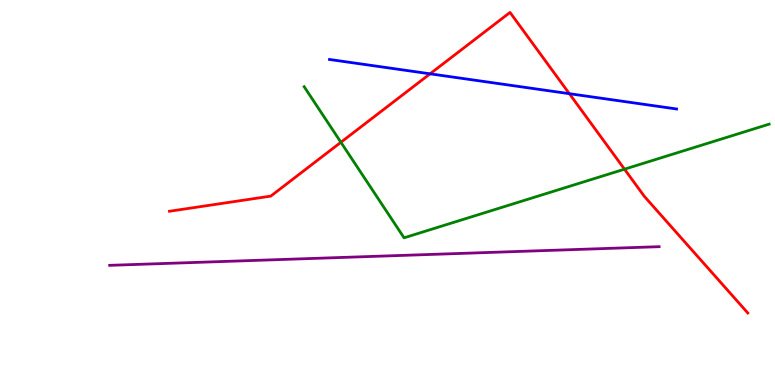[{'lines': ['blue', 'red'], 'intersections': [{'x': 5.55, 'y': 8.08}, {'x': 7.35, 'y': 7.57}]}, {'lines': ['green', 'red'], 'intersections': [{'x': 4.4, 'y': 6.3}, {'x': 8.06, 'y': 5.61}]}, {'lines': ['purple', 'red'], 'intersections': []}, {'lines': ['blue', 'green'], 'intersections': []}, {'lines': ['blue', 'purple'], 'intersections': []}, {'lines': ['green', 'purple'], 'intersections': []}]